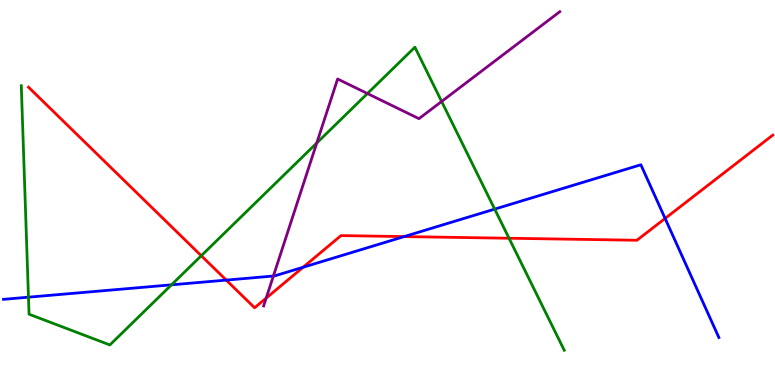[{'lines': ['blue', 'red'], 'intersections': [{'x': 2.92, 'y': 2.72}, {'x': 3.91, 'y': 3.06}, {'x': 5.21, 'y': 3.85}, {'x': 8.58, 'y': 4.33}]}, {'lines': ['green', 'red'], 'intersections': [{'x': 2.6, 'y': 3.36}, {'x': 6.57, 'y': 3.81}]}, {'lines': ['purple', 'red'], 'intersections': [{'x': 3.43, 'y': 2.26}]}, {'lines': ['blue', 'green'], 'intersections': [{'x': 0.367, 'y': 2.28}, {'x': 2.21, 'y': 2.6}, {'x': 6.38, 'y': 4.57}]}, {'lines': ['blue', 'purple'], 'intersections': [{'x': 3.53, 'y': 2.83}]}, {'lines': ['green', 'purple'], 'intersections': [{'x': 4.09, 'y': 6.29}, {'x': 4.74, 'y': 7.57}, {'x': 5.7, 'y': 7.36}]}]